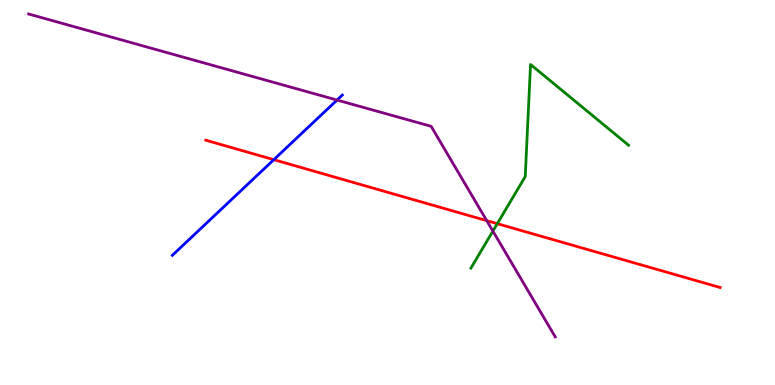[{'lines': ['blue', 'red'], 'intersections': [{'x': 3.53, 'y': 5.85}]}, {'lines': ['green', 'red'], 'intersections': [{'x': 6.42, 'y': 4.19}]}, {'lines': ['purple', 'red'], 'intersections': [{'x': 6.28, 'y': 4.27}]}, {'lines': ['blue', 'green'], 'intersections': []}, {'lines': ['blue', 'purple'], 'intersections': [{'x': 4.35, 'y': 7.4}]}, {'lines': ['green', 'purple'], 'intersections': [{'x': 6.36, 'y': 4.0}]}]